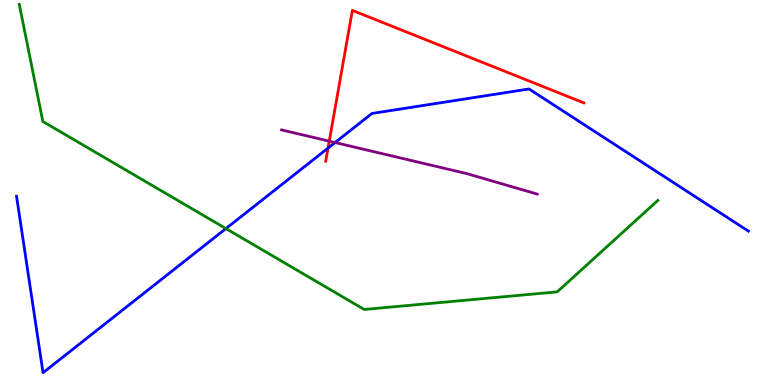[{'lines': ['blue', 'red'], 'intersections': [{'x': 4.23, 'y': 6.15}]}, {'lines': ['green', 'red'], 'intersections': []}, {'lines': ['purple', 'red'], 'intersections': [{'x': 4.25, 'y': 6.33}]}, {'lines': ['blue', 'green'], 'intersections': [{'x': 2.92, 'y': 4.06}]}, {'lines': ['blue', 'purple'], 'intersections': [{'x': 4.32, 'y': 6.3}]}, {'lines': ['green', 'purple'], 'intersections': []}]